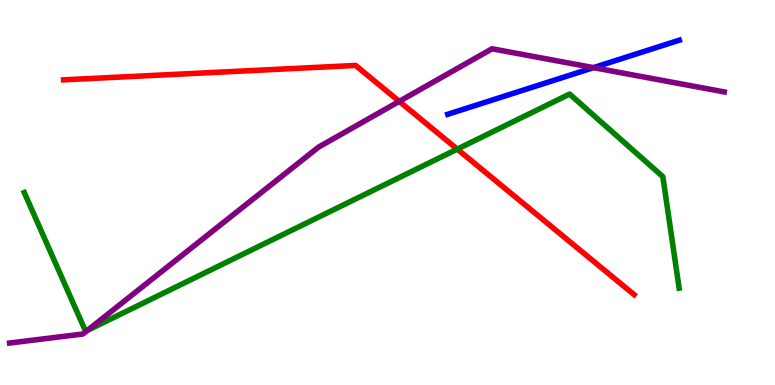[{'lines': ['blue', 'red'], 'intersections': []}, {'lines': ['green', 'red'], 'intersections': [{'x': 5.9, 'y': 6.13}]}, {'lines': ['purple', 'red'], 'intersections': [{'x': 5.15, 'y': 7.37}]}, {'lines': ['blue', 'green'], 'intersections': []}, {'lines': ['blue', 'purple'], 'intersections': [{'x': 7.66, 'y': 8.24}]}, {'lines': ['green', 'purple'], 'intersections': [{'x': 1.13, 'y': 1.42}]}]